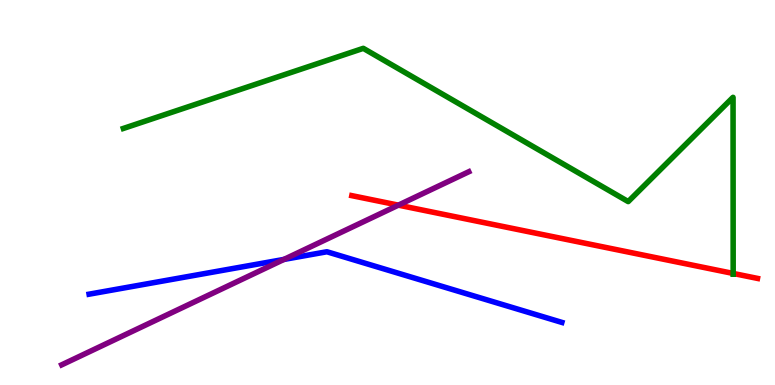[{'lines': ['blue', 'red'], 'intersections': []}, {'lines': ['green', 'red'], 'intersections': [{'x': 9.46, 'y': 2.9}]}, {'lines': ['purple', 'red'], 'intersections': [{'x': 5.14, 'y': 4.67}]}, {'lines': ['blue', 'green'], 'intersections': []}, {'lines': ['blue', 'purple'], 'intersections': [{'x': 3.66, 'y': 3.26}]}, {'lines': ['green', 'purple'], 'intersections': []}]